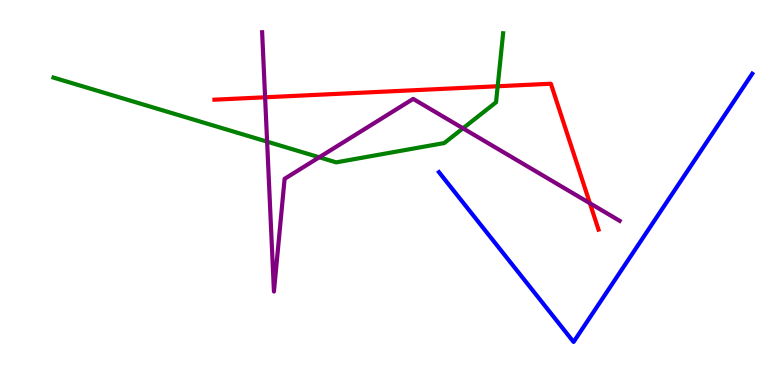[{'lines': ['blue', 'red'], 'intersections': []}, {'lines': ['green', 'red'], 'intersections': [{'x': 6.42, 'y': 7.76}]}, {'lines': ['purple', 'red'], 'intersections': [{'x': 3.42, 'y': 7.47}, {'x': 7.61, 'y': 4.72}]}, {'lines': ['blue', 'green'], 'intersections': []}, {'lines': ['blue', 'purple'], 'intersections': []}, {'lines': ['green', 'purple'], 'intersections': [{'x': 3.45, 'y': 6.32}, {'x': 4.12, 'y': 5.91}, {'x': 5.97, 'y': 6.67}]}]